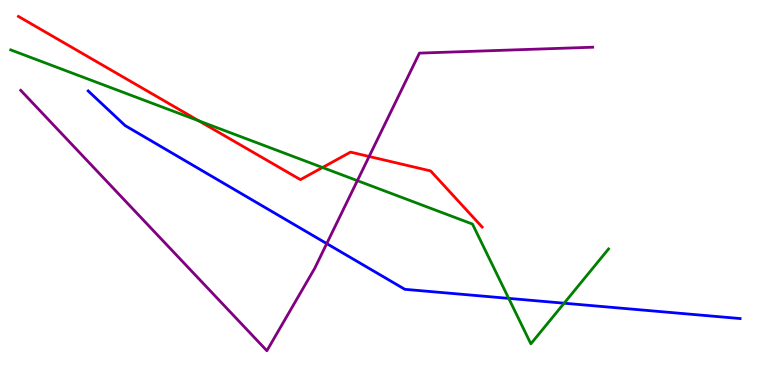[{'lines': ['blue', 'red'], 'intersections': []}, {'lines': ['green', 'red'], 'intersections': [{'x': 2.57, 'y': 6.86}, {'x': 4.16, 'y': 5.65}]}, {'lines': ['purple', 'red'], 'intersections': [{'x': 4.76, 'y': 5.94}]}, {'lines': ['blue', 'green'], 'intersections': [{'x': 6.56, 'y': 2.25}, {'x': 7.28, 'y': 2.12}]}, {'lines': ['blue', 'purple'], 'intersections': [{'x': 4.22, 'y': 3.67}]}, {'lines': ['green', 'purple'], 'intersections': [{'x': 4.61, 'y': 5.31}]}]